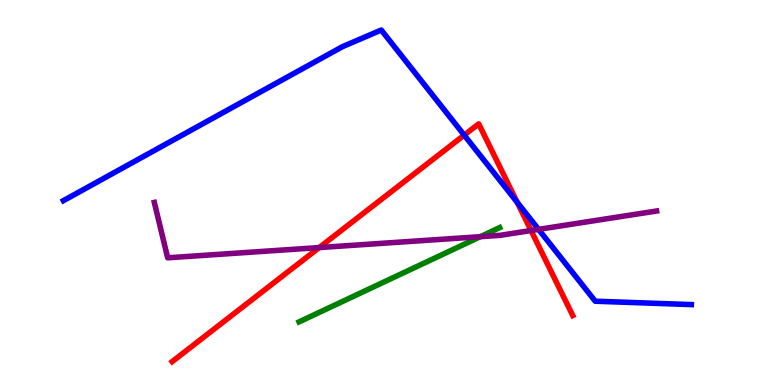[{'lines': ['blue', 'red'], 'intersections': [{'x': 5.99, 'y': 6.49}, {'x': 6.67, 'y': 4.75}]}, {'lines': ['green', 'red'], 'intersections': []}, {'lines': ['purple', 'red'], 'intersections': [{'x': 4.12, 'y': 3.57}, {'x': 6.85, 'y': 4.01}]}, {'lines': ['blue', 'green'], 'intersections': []}, {'lines': ['blue', 'purple'], 'intersections': [{'x': 6.95, 'y': 4.04}]}, {'lines': ['green', 'purple'], 'intersections': [{'x': 6.2, 'y': 3.85}]}]